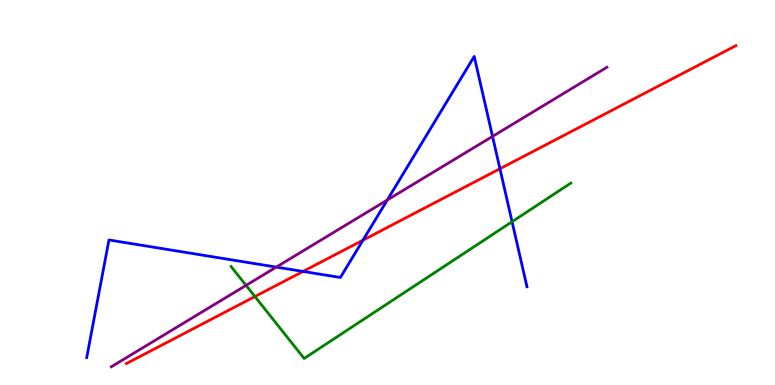[{'lines': ['blue', 'red'], 'intersections': [{'x': 3.91, 'y': 2.95}, {'x': 4.68, 'y': 3.76}, {'x': 6.45, 'y': 5.62}]}, {'lines': ['green', 'red'], 'intersections': [{'x': 3.29, 'y': 2.3}]}, {'lines': ['purple', 'red'], 'intersections': []}, {'lines': ['blue', 'green'], 'intersections': [{'x': 6.61, 'y': 4.24}]}, {'lines': ['blue', 'purple'], 'intersections': [{'x': 3.56, 'y': 3.06}, {'x': 5.0, 'y': 4.81}, {'x': 6.36, 'y': 6.46}]}, {'lines': ['green', 'purple'], 'intersections': [{'x': 3.17, 'y': 2.59}]}]